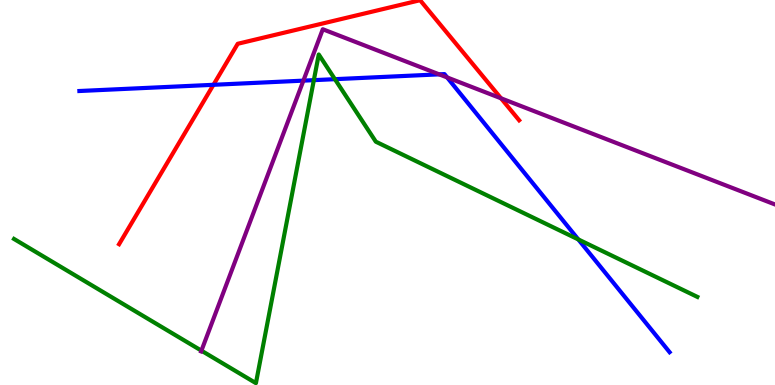[{'lines': ['blue', 'red'], 'intersections': [{'x': 2.75, 'y': 7.8}]}, {'lines': ['green', 'red'], 'intersections': []}, {'lines': ['purple', 'red'], 'intersections': [{'x': 6.46, 'y': 7.45}]}, {'lines': ['blue', 'green'], 'intersections': [{'x': 4.05, 'y': 7.92}, {'x': 4.32, 'y': 7.94}, {'x': 7.46, 'y': 3.78}]}, {'lines': ['blue', 'purple'], 'intersections': [{'x': 3.91, 'y': 7.91}, {'x': 5.67, 'y': 8.07}, {'x': 5.77, 'y': 7.99}]}, {'lines': ['green', 'purple'], 'intersections': [{'x': 2.6, 'y': 0.892}]}]